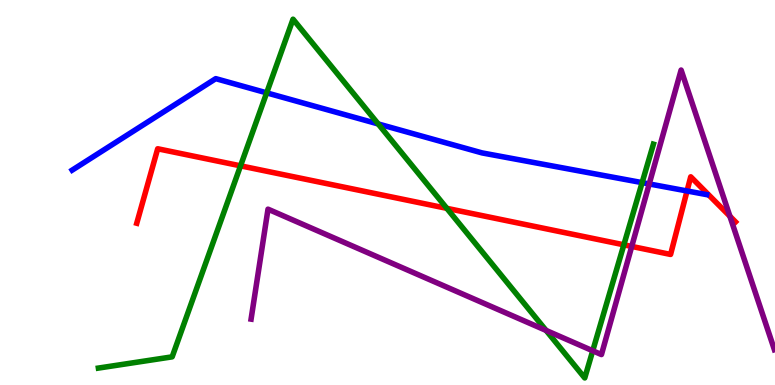[{'lines': ['blue', 'red'], 'intersections': [{'x': 8.87, 'y': 5.04}]}, {'lines': ['green', 'red'], 'intersections': [{'x': 3.1, 'y': 5.69}, {'x': 5.77, 'y': 4.59}, {'x': 8.05, 'y': 3.64}]}, {'lines': ['purple', 'red'], 'intersections': [{'x': 8.15, 'y': 3.6}, {'x': 9.42, 'y': 4.38}]}, {'lines': ['blue', 'green'], 'intersections': [{'x': 3.44, 'y': 7.59}, {'x': 4.88, 'y': 6.78}, {'x': 8.29, 'y': 5.26}]}, {'lines': ['blue', 'purple'], 'intersections': [{'x': 8.38, 'y': 5.22}]}, {'lines': ['green', 'purple'], 'intersections': [{'x': 7.05, 'y': 1.42}, {'x': 7.65, 'y': 0.889}]}]